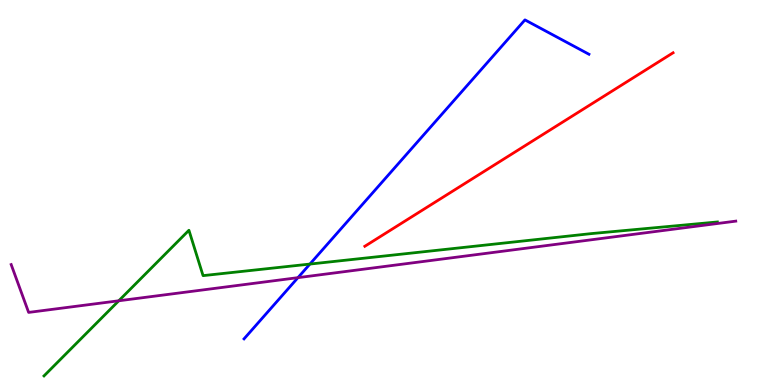[{'lines': ['blue', 'red'], 'intersections': []}, {'lines': ['green', 'red'], 'intersections': []}, {'lines': ['purple', 'red'], 'intersections': []}, {'lines': ['blue', 'green'], 'intersections': [{'x': 4.0, 'y': 3.14}]}, {'lines': ['blue', 'purple'], 'intersections': [{'x': 3.84, 'y': 2.79}]}, {'lines': ['green', 'purple'], 'intersections': [{'x': 1.53, 'y': 2.19}]}]